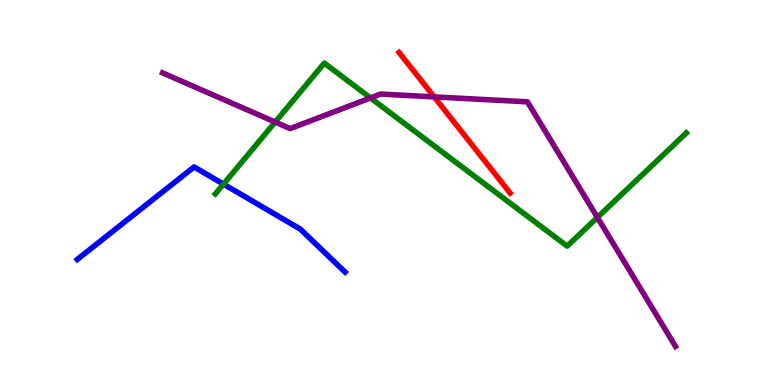[{'lines': ['blue', 'red'], 'intersections': []}, {'lines': ['green', 'red'], 'intersections': []}, {'lines': ['purple', 'red'], 'intersections': [{'x': 5.6, 'y': 7.48}]}, {'lines': ['blue', 'green'], 'intersections': [{'x': 2.88, 'y': 5.22}]}, {'lines': ['blue', 'purple'], 'intersections': []}, {'lines': ['green', 'purple'], 'intersections': [{'x': 3.55, 'y': 6.83}, {'x': 4.78, 'y': 7.46}, {'x': 7.71, 'y': 4.35}]}]